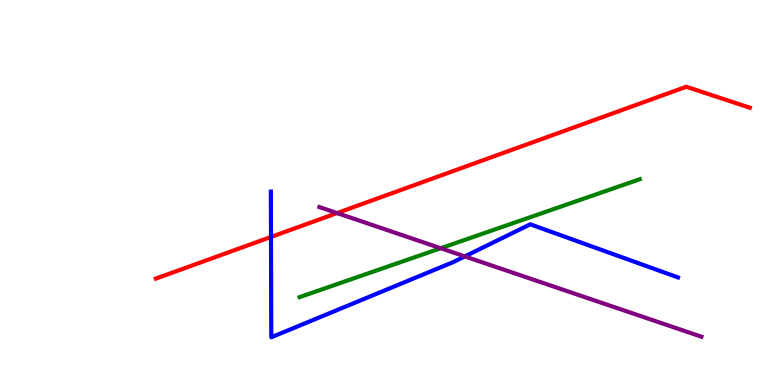[{'lines': ['blue', 'red'], 'intersections': [{'x': 3.5, 'y': 3.85}]}, {'lines': ['green', 'red'], 'intersections': []}, {'lines': ['purple', 'red'], 'intersections': [{'x': 4.35, 'y': 4.47}]}, {'lines': ['blue', 'green'], 'intersections': []}, {'lines': ['blue', 'purple'], 'intersections': [{'x': 6.0, 'y': 3.34}]}, {'lines': ['green', 'purple'], 'intersections': [{'x': 5.69, 'y': 3.55}]}]